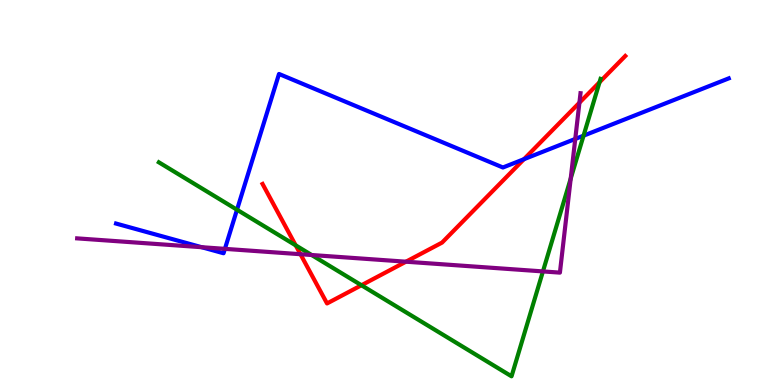[{'lines': ['blue', 'red'], 'intersections': [{'x': 6.76, 'y': 5.87}]}, {'lines': ['green', 'red'], 'intersections': [{'x': 3.82, 'y': 3.63}, {'x': 4.66, 'y': 2.59}, {'x': 7.74, 'y': 7.86}]}, {'lines': ['purple', 'red'], 'intersections': [{'x': 3.88, 'y': 3.4}, {'x': 5.24, 'y': 3.2}, {'x': 7.48, 'y': 7.33}]}, {'lines': ['blue', 'green'], 'intersections': [{'x': 3.06, 'y': 4.55}, {'x': 7.53, 'y': 6.48}]}, {'lines': ['blue', 'purple'], 'intersections': [{'x': 2.6, 'y': 3.58}, {'x': 2.9, 'y': 3.54}, {'x': 7.42, 'y': 6.39}]}, {'lines': ['green', 'purple'], 'intersections': [{'x': 4.02, 'y': 3.38}, {'x': 7.01, 'y': 2.95}, {'x': 7.36, 'y': 5.36}]}]